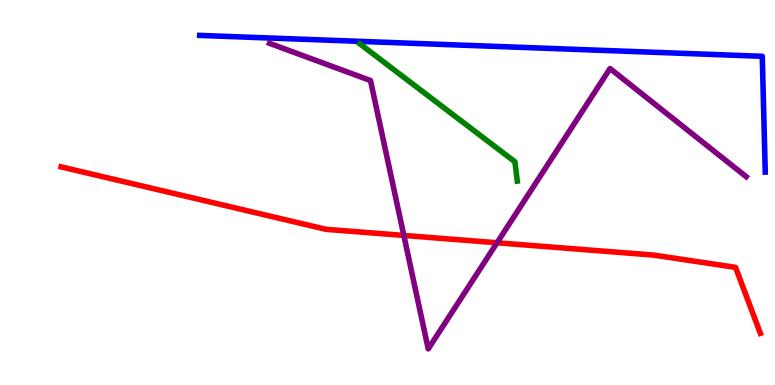[{'lines': ['blue', 'red'], 'intersections': []}, {'lines': ['green', 'red'], 'intersections': []}, {'lines': ['purple', 'red'], 'intersections': [{'x': 5.21, 'y': 3.88}, {'x': 6.41, 'y': 3.69}]}, {'lines': ['blue', 'green'], 'intersections': []}, {'lines': ['blue', 'purple'], 'intersections': []}, {'lines': ['green', 'purple'], 'intersections': []}]